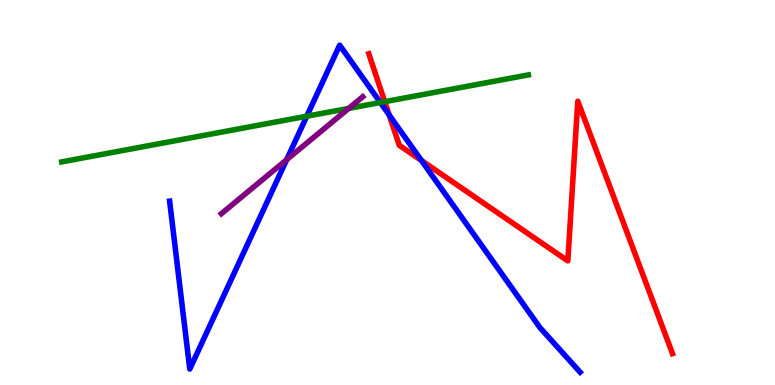[{'lines': ['blue', 'red'], 'intersections': [{'x': 5.02, 'y': 7.01}, {'x': 5.44, 'y': 5.83}]}, {'lines': ['green', 'red'], 'intersections': [{'x': 4.96, 'y': 7.36}]}, {'lines': ['purple', 'red'], 'intersections': []}, {'lines': ['blue', 'green'], 'intersections': [{'x': 3.96, 'y': 6.98}, {'x': 4.91, 'y': 7.34}]}, {'lines': ['blue', 'purple'], 'intersections': [{'x': 3.7, 'y': 5.85}]}, {'lines': ['green', 'purple'], 'intersections': [{'x': 4.5, 'y': 7.18}]}]